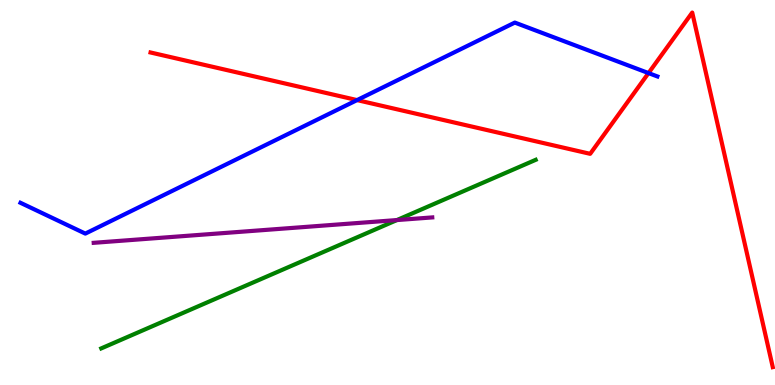[{'lines': ['blue', 'red'], 'intersections': [{'x': 4.61, 'y': 7.4}, {'x': 8.37, 'y': 8.1}]}, {'lines': ['green', 'red'], 'intersections': []}, {'lines': ['purple', 'red'], 'intersections': []}, {'lines': ['blue', 'green'], 'intersections': []}, {'lines': ['blue', 'purple'], 'intersections': []}, {'lines': ['green', 'purple'], 'intersections': [{'x': 5.12, 'y': 4.28}]}]